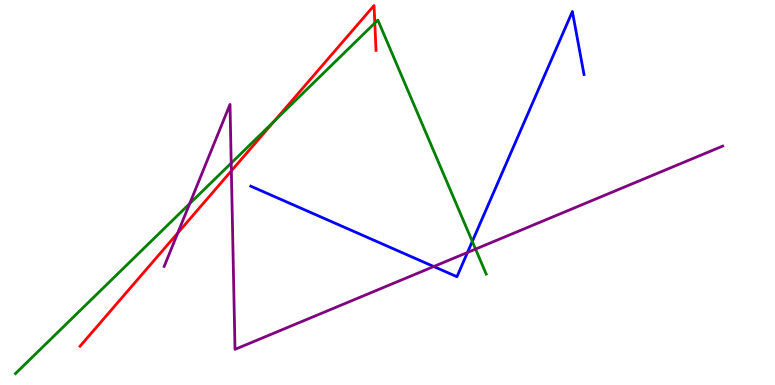[{'lines': ['blue', 'red'], 'intersections': []}, {'lines': ['green', 'red'], 'intersections': [{'x': 3.54, 'y': 6.86}, {'x': 4.84, 'y': 9.4}]}, {'lines': ['purple', 'red'], 'intersections': [{'x': 2.29, 'y': 3.95}, {'x': 2.99, 'y': 5.56}]}, {'lines': ['blue', 'green'], 'intersections': [{'x': 6.09, 'y': 3.73}]}, {'lines': ['blue', 'purple'], 'intersections': [{'x': 5.6, 'y': 3.08}, {'x': 6.03, 'y': 3.44}]}, {'lines': ['green', 'purple'], 'intersections': [{'x': 2.45, 'y': 4.71}, {'x': 2.98, 'y': 5.76}, {'x': 6.14, 'y': 3.53}]}]